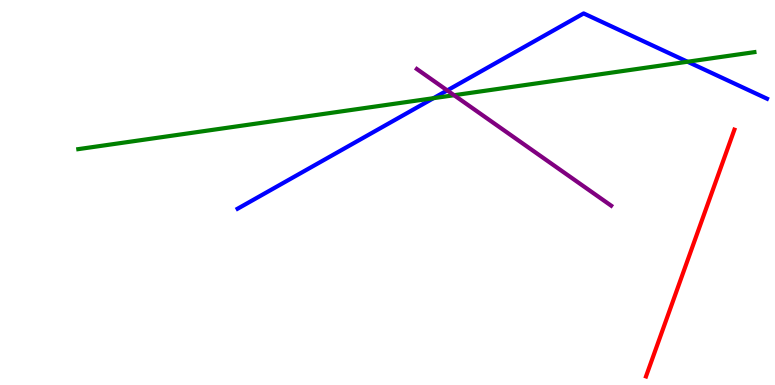[{'lines': ['blue', 'red'], 'intersections': []}, {'lines': ['green', 'red'], 'intersections': []}, {'lines': ['purple', 'red'], 'intersections': []}, {'lines': ['blue', 'green'], 'intersections': [{'x': 5.59, 'y': 7.45}, {'x': 8.87, 'y': 8.4}]}, {'lines': ['blue', 'purple'], 'intersections': [{'x': 5.77, 'y': 7.65}]}, {'lines': ['green', 'purple'], 'intersections': [{'x': 5.86, 'y': 7.53}]}]